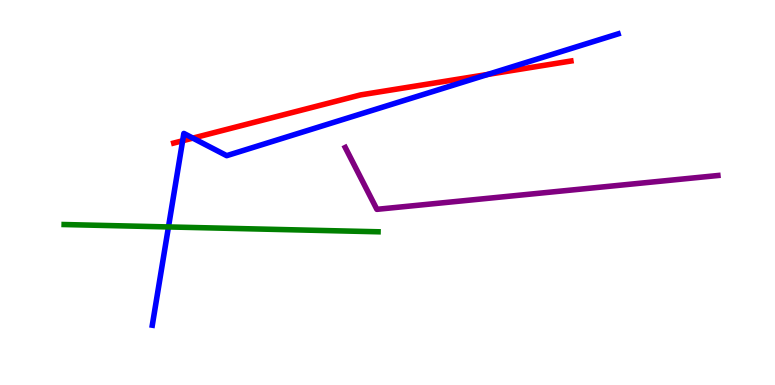[{'lines': ['blue', 'red'], 'intersections': [{'x': 2.36, 'y': 6.34}, {'x': 2.49, 'y': 6.41}, {'x': 6.29, 'y': 8.07}]}, {'lines': ['green', 'red'], 'intersections': []}, {'lines': ['purple', 'red'], 'intersections': []}, {'lines': ['blue', 'green'], 'intersections': [{'x': 2.17, 'y': 4.11}]}, {'lines': ['blue', 'purple'], 'intersections': []}, {'lines': ['green', 'purple'], 'intersections': []}]